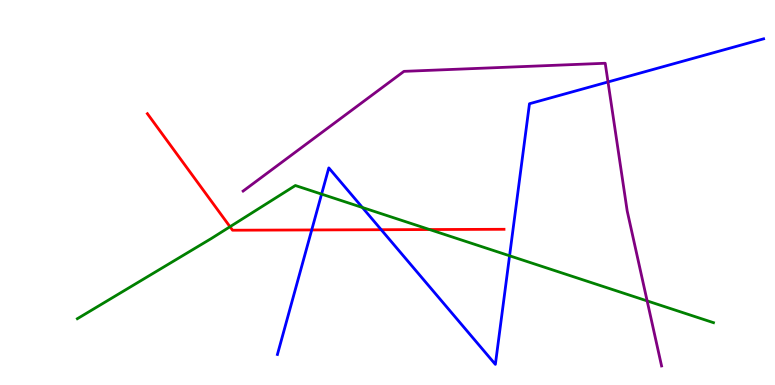[{'lines': ['blue', 'red'], 'intersections': [{'x': 4.02, 'y': 4.03}, {'x': 4.92, 'y': 4.03}]}, {'lines': ['green', 'red'], 'intersections': [{'x': 2.97, 'y': 4.11}, {'x': 5.54, 'y': 4.04}]}, {'lines': ['purple', 'red'], 'intersections': []}, {'lines': ['blue', 'green'], 'intersections': [{'x': 4.15, 'y': 4.96}, {'x': 4.68, 'y': 4.61}, {'x': 6.58, 'y': 3.36}]}, {'lines': ['blue', 'purple'], 'intersections': [{'x': 7.85, 'y': 7.87}]}, {'lines': ['green', 'purple'], 'intersections': [{'x': 8.35, 'y': 2.18}]}]